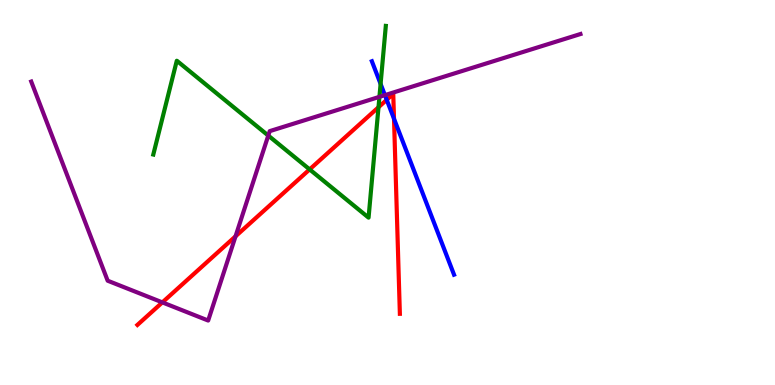[{'lines': ['blue', 'red'], 'intersections': [{'x': 4.99, 'y': 7.41}, {'x': 5.08, 'y': 6.92}]}, {'lines': ['green', 'red'], 'intersections': [{'x': 4.0, 'y': 5.6}, {'x': 4.88, 'y': 7.21}]}, {'lines': ['purple', 'red'], 'intersections': [{'x': 2.1, 'y': 2.15}, {'x': 3.04, 'y': 3.86}]}, {'lines': ['blue', 'green'], 'intersections': [{'x': 4.91, 'y': 7.82}]}, {'lines': ['blue', 'purple'], 'intersections': [{'x': 4.97, 'y': 7.53}]}, {'lines': ['green', 'purple'], 'intersections': [{'x': 3.46, 'y': 6.48}, {'x': 4.9, 'y': 7.48}]}]